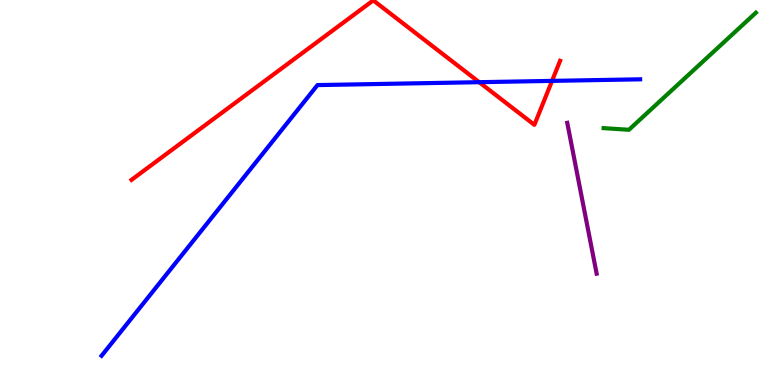[{'lines': ['blue', 'red'], 'intersections': [{'x': 6.18, 'y': 7.87}, {'x': 7.12, 'y': 7.9}]}, {'lines': ['green', 'red'], 'intersections': []}, {'lines': ['purple', 'red'], 'intersections': []}, {'lines': ['blue', 'green'], 'intersections': []}, {'lines': ['blue', 'purple'], 'intersections': []}, {'lines': ['green', 'purple'], 'intersections': []}]